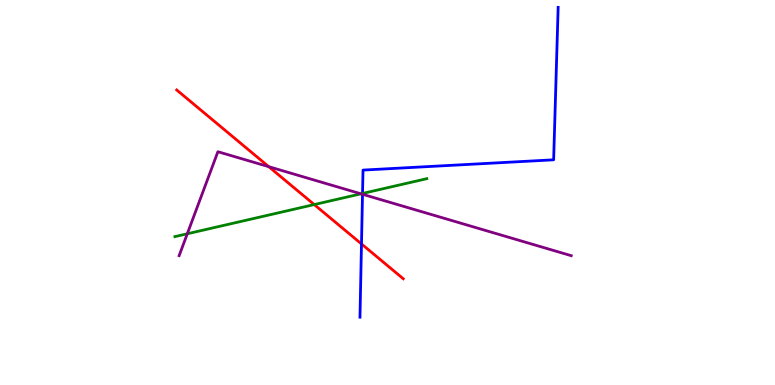[{'lines': ['blue', 'red'], 'intersections': [{'x': 4.66, 'y': 3.66}]}, {'lines': ['green', 'red'], 'intersections': [{'x': 4.05, 'y': 4.69}]}, {'lines': ['purple', 'red'], 'intersections': [{'x': 3.47, 'y': 5.67}]}, {'lines': ['blue', 'green'], 'intersections': [{'x': 4.68, 'y': 4.97}]}, {'lines': ['blue', 'purple'], 'intersections': [{'x': 4.68, 'y': 4.95}]}, {'lines': ['green', 'purple'], 'intersections': [{'x': 2.42, 'y': 3.93}, {'x': 4.66, 'y': 4.97}]}]